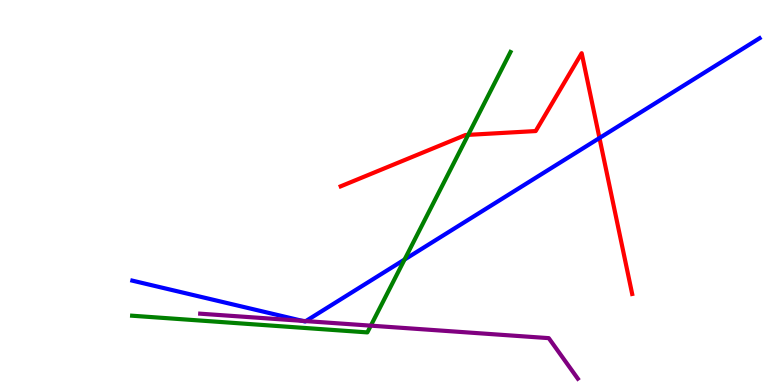[{'lines': ['blue', 'red'], 'intersections': [{'x': 7.74, 'y': 6.41}]}, {'lines': ['green', 'red'], 'intersections': [{'x': 6.04, 'y': 6.5}]}, {'lines': ['purple', 'red'], 'intersections': []}, {'lines': ['blue', 'green'], 'intersections': [{'x': 5.22, 'y': 3.26}]}, {'lines': ['blue', 'purple'], 'intersections': [{'x': 3.9, 'y': 1.67}, {'x': 3.95, 'y': 1.66}]}, {'lines': ['green', 'purple'], 'intersections': [{'x': 4.78, 'y': 1.54}]}]